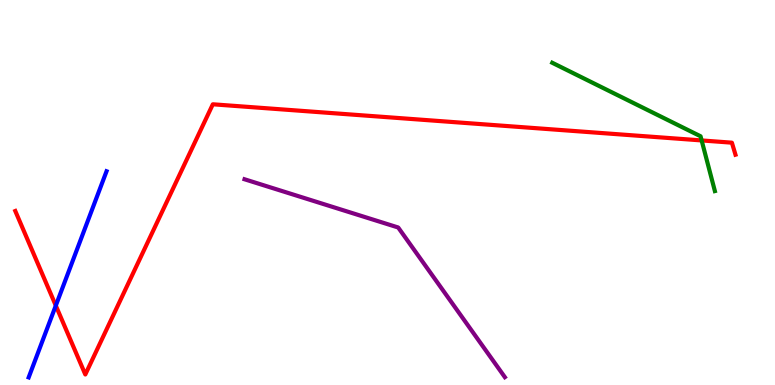[{'lines': ['blue', 'red'], 'intersections': [{'x': 0.72, 'y': 2.06}]}, {'lines': ['green', 'red'], 'intersections': [{'x': 9.05, 'y': 6.35}]}, {'lines': ['purple', 'red'], 'intersections': []}, {'lines': ['blue', 'green'], 'intersections': []}, {'lines': ['blue', 'purple'], 'intersections': []}, {'lines': ['green', 'purple'], 'intersections': []}]